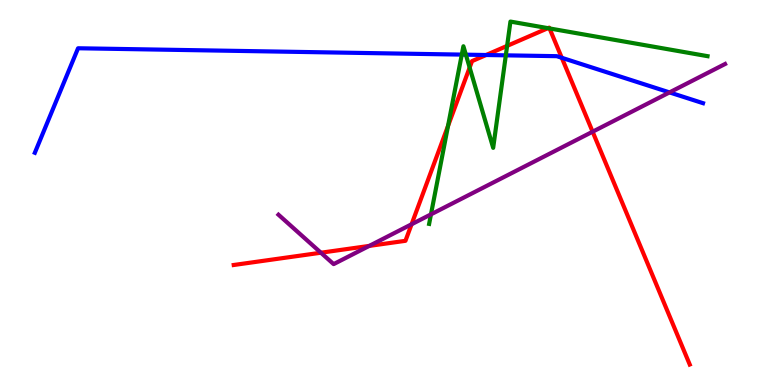[{'lines': ['blue', 'red'], 'intersections': [{'x': 6.27, 'y': 8.57}, {'x': 7.25, 'y': 8.5}]}, {'lines': ['green', 'red'], 'intersections': [{'x': 5.78, 'y': 6.73}, {'x': 6.06, 'y': 8.25}, {'x': 6.54, 'y': 8.81}, {'x': 7.07, 'y': 9.27}, {'x': 7.09, 'y': 9.26}]}, {'lines': ['purple', 'red'], 'intersections': [{'x': 4.14, 'y': 3.44}, {'x': 4.76, 'y': 3.61}, {'x': 5.31, 'y': 4.17}, {'x': 7.65, 'y': 6.58}]}, {'lines': ['blue', 'green'], 'intersections': [{'x': 5.96, 'y': 8.58}, {'x': 6.01, 'y': 8.58}, {'x': 6.53, 'y': 8.56}]}, {'lines': ['blue', 'purple'], 'intersections': [{'x': 8.64, 'y': 7.6}]}, {'lines': ['green', 'purple'], 'intersections': [{'x': 5.56, 'y': 4.43}]}]